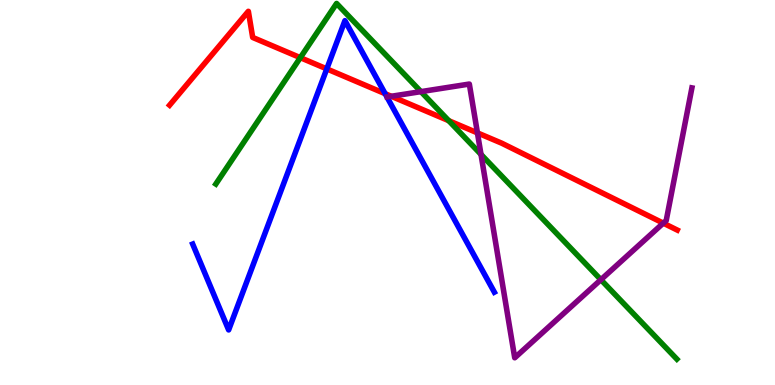[{'lines': ['blue', 'red'], 'intersections': [{'x': 4.22, 'y': 8.21}, {'x': 4.97, 'y': 7.57}]}, {'lines': ['green', 'red'], 'intersections': [{'x': 3.88, 'y': 8.5}, {'x': 5.79, 'y': 6.87}]}, {'lines': ['purple', 'red'], 'intersections': [{'x': 5.05, 'y': 7.5}, {'x': 6.16, 'y': 6.55}, {'x': 8.56, 'y': 4.2}]}, {'lines': ['blue', 'green'], 'intersections': []}, {'lines': ['blue', 'purple'], 'intersections': []}, {'lines': ['green', 'purple'], 'intersections': [{'x': 5.43, 'y': 7.62}, {'x': 6.21, 'y': 5.99}, {'x': 7.75, 'y': 2.73}]}]